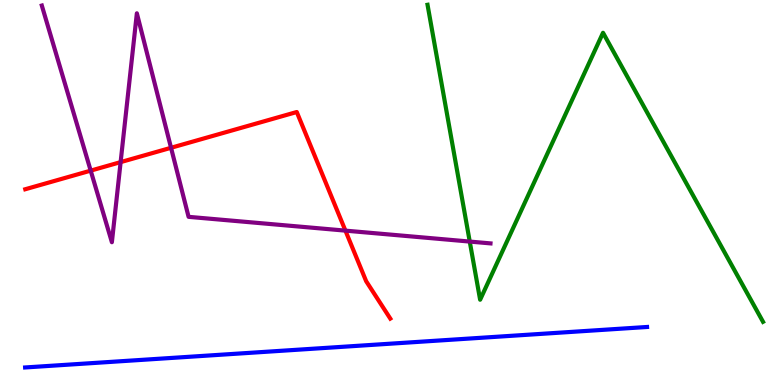[{'lines': ['blue', 'red'], 'intersections': []}, {'lines': ['green', 'red'], 'intersections': []}, {'lines': ['purple', 'red'], 'intersections': [{'x': 1.17, 'y': 5.57}, {'x': 1.56, 'y': 5.79}, {'x': 2.21, 'y': 6.16}, {'x': 4.46, 'y': 4.01}]}, {'lines': ['blue', 'green'], 'intersections': []}, {'lines': ['blue', 'purple'], 'intersections': []}, {'lines': ['green', 'purple'], 'intersections': [{'x': 6.06, 'y': 3.73}]}]